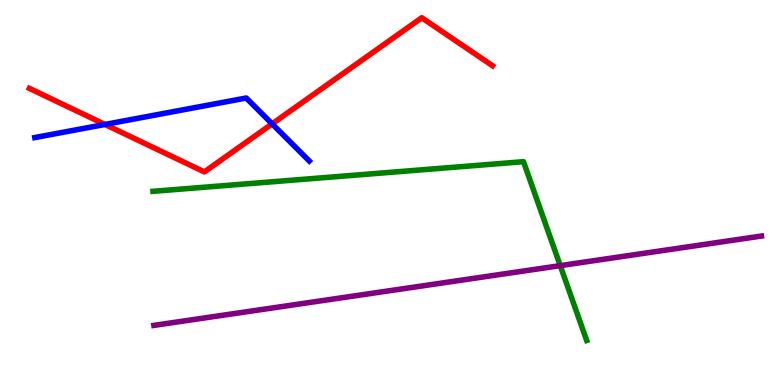[{'lines': ['blue', 'red'], 'intersections': [{'x': 1.35, 'y': 6.77}, {'x': 3.51, 'y': 6.78}]}, {'lines': ['green', 'red'], 'intersections': []}, {'lines': ['purple', 'red'], 'intersections': []}, {'lines': ['blue', 'green'], 'intersections': []}, {'lines': ['blue', 'purple'], 'intersections': []}, {'lines': ['green', 'purple'], 'intersections': [{'x': 7.23, 'y': 3.1}]}]